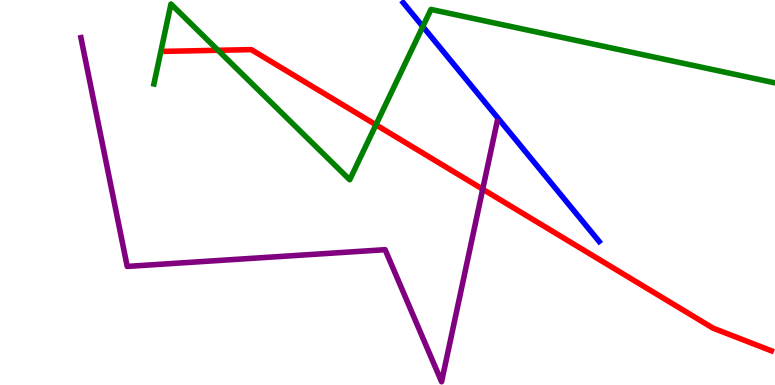[{'lines': ['blue', 'red'], 'intersections': []}, {'lines': ['green', 'red'], 'intersections': [{'x': 2.81, 'y': 8.69}, {'x': 4.85, 'y': 6.76}]}, {'lines': ['purple', 'red'], 'intersections': [{'x': 6.23, 'y': 5.09}]}, {'lines': ['blue', 'green'], 'intersections': [{'x': 5.46, 'y': 9.31}]}, {'lines': ['blue', 'purple'], 'intersections': []}, {'lines': ['green', 'purple'], 'intersections': []}]